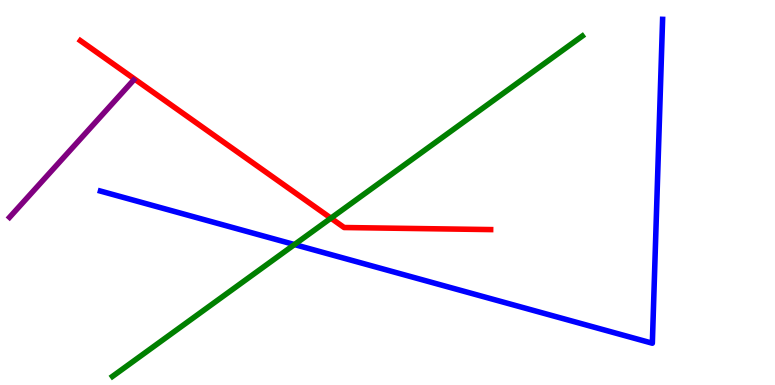[{'lines': ['blue', 'red'], 'intersections': []}, {'lines': ['green', 'red'], 'intersections': [{'x': 4.27, 'y': 4.33}]}, {'lines': ['purple', 'red'], 'intersections': []}, {'lines': ['blue', 'green'], 'intersections': [{'x': 3.8, 'y': 3.65}]}, {'lines': ['blue', 'purple'], 'intersections': []}, {'lines': ['green', 'purple'], 'intersections': []}]